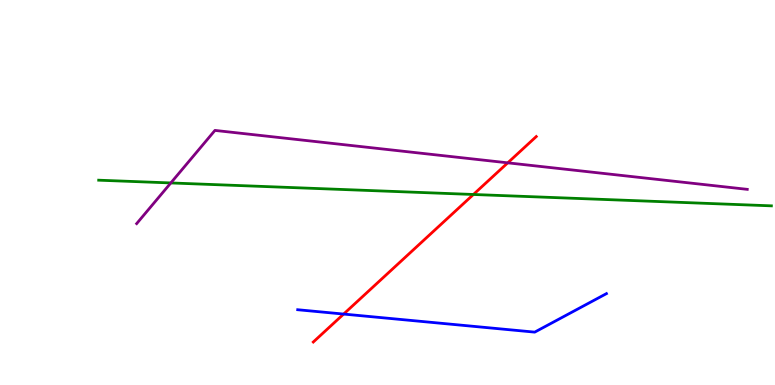[{'lines': ['blue', 'red'], 'intersections': [{'x': 4.43, 'y': 1.84}]}, {'lines': ['green', 'red'], 'intersections': [{'x': 6.11, 'y': 4.95}]}, {'lines': ['purple', 'red'], 'intersections': [{'x': 6.55, 'y': 5.77}]}, {'lines': ['blue', 'green'], 'intersections': []}, {'lines': ['blue', 'purple'], 'intersections': []}, {'lines': ['green', 'purple'], 'intersections': [{'x': 2.2, 'y': 5.25}]}]